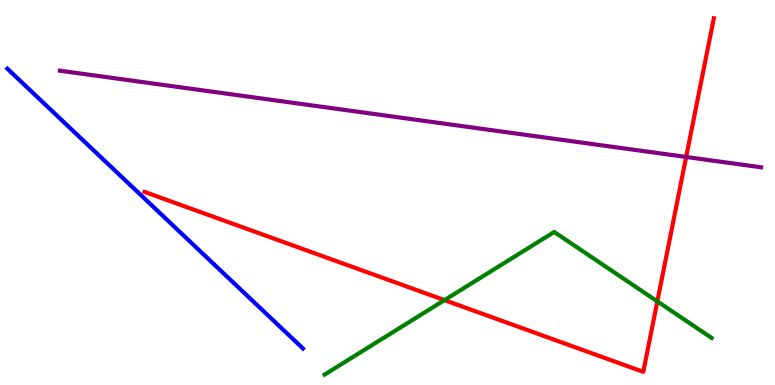[{'lines': ['blue', 'red'], 'intersections': []}, {'lines': ['green', 'red'], 'intersections': [{'x': 5.74, 'y': 2.2}, {'x': 8.48, 'y': 2.17}]}, {'lines': ['purple', 'red'], 'intersections': [{'x': 8.85, 'y': 5.92}]}, {'lines': ['blue', 'green'], 'intersections': []}, {'lines': ['blue', 'purple'], 'intersections': []}, {'lines': ['green', 'purple'], 'intersections': []}]